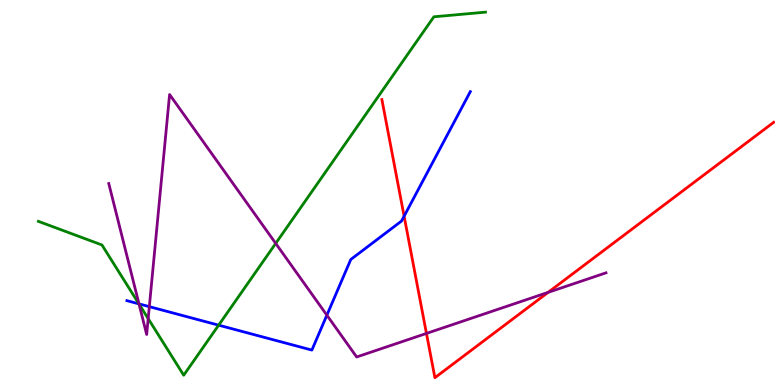[{'lines': ['blue', 'red'], 'intersections': [{'x': 5.21, 'y': 4.38}]}, {'lines': ['green', 'red'], 'intersections': []}, {'lines': ['purple', 'red'], 'intersections': [{'x': 5.5, 'y': 1.34}, {'x': 7.07, 'y': 2.41}]}, {'lines': ['blue', 'green'], 'intersections': [{'x': 1.79, 'y': 2.11}, {'x': 2.82, 'y': 1.55}]}, {'lines': ['blue', 'purple'], 'intersections': [{'x': 1.79, 'y': 2.11}, {'x': 1.93, 'y': 2.04}, {'x': 4.22, 'y': 1.81}]}, {'lines': ['green', 'purple'], 'intersections': [{'x': 1.79, 'y': 2.1}, {'x': 1.91, 'y': 1.72}, {'x': 3.56, 'y': 3.68}]}]